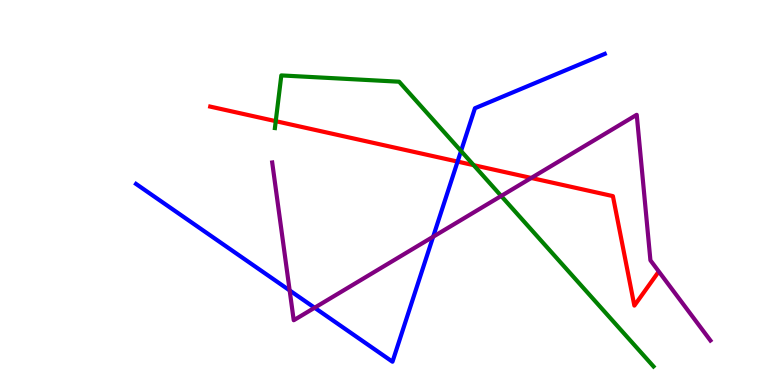[{'lines': ['blue', 'red'], 'intersections': [{'x': 5.9, 'y': 5.8}]}, {'lines': ['green', 'red'], 'intersections': [{'x': 3.56, 'y': 6.85}, {'x': 6.11, 'y': 5.71}]}, {'lines': ['purple', 'red'], 'intersections': [{'x': 6.85, 'y': 5.38}]}, {'lines': ['blue', 'green'], 'intersections': [{'x': 5.95, 'y': 6.08}]}, {'lines': ['blue', 'purple'], 'intersections': [{'x': 3.74, 'y': 2.46}, {'x': 4.06, 'y': 2.01}, {'x': 5.59, 'y': 3.85}]}, {'lines': ['green', 'purple'], 'intersections': [{'x': 6.47, 'y': 4.91}]}]